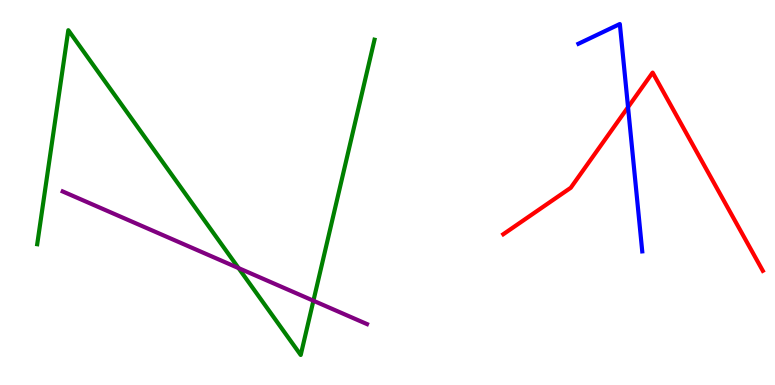[{'lines': ['blue', 'red'], 'intersections': [{'x': 8.1, 'y': 7.22}]}, {'lines': ['green', 'red'], 'intersections': []}, {'lines': ['purple', 'red'], 'intersections': []}, {'lines': ['blue', 'green'], 'intersections': []}, {'lines': ['blue', 'purple'], 'intersections': []}, {'lines': ['green', 'purple'], 'intersections': [{'x': 3.08, 'y': 3.04}, {'x': 4.04, 'y': 2.19}]}]